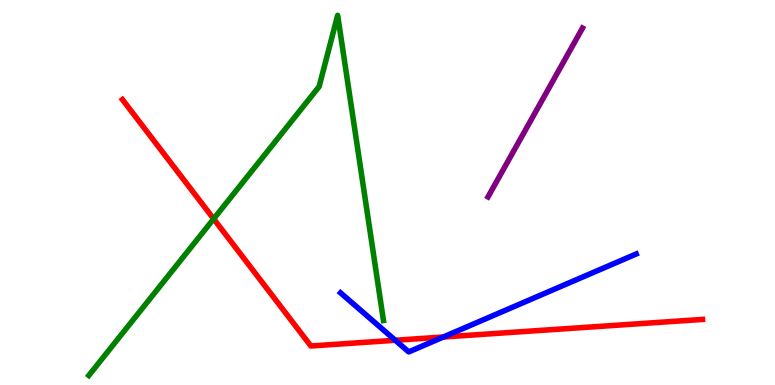[{'lines': ['blue', 'red'], 'intersections': [{'x': 5.1, 'y': 1.16}, {'x': 5.72, 'y': 1.25}]}, {'lines': ['green', 'red'], 'intersections': [{'x': 2.76, 'y': 4.32}]}, {'lines': ['purple', 'red'], 'intersections': []}, {'lines': ['blue', 'green'], 'intersections': []}, {'lines': ['blue', 'purple'], 'intersections': []}, {'lines': ['green', 'purple'], 'intersections': []}]